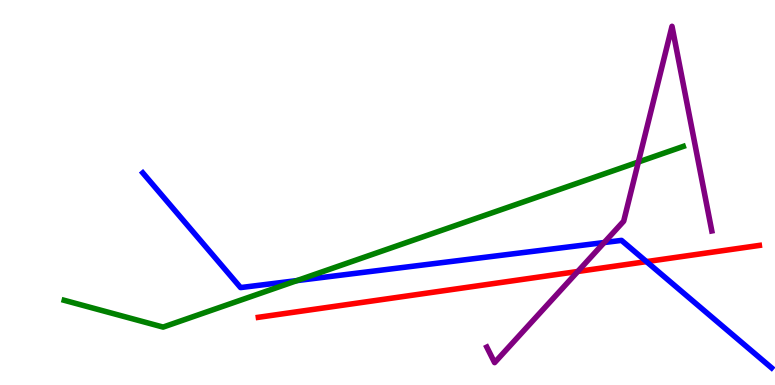[{'lines': ['blue', 'red'], 'intersections': [{'x': 8.34, 'y': 3.2}]}, {'lines': ['green', 'red'], 'intersections': []}, {'lines': ['purple', 'red'], 'intersections': [{'x': 7.46, 'y': 2.95}]}, {'lines': ['blue', 'green'], 'intersections': [{'x': 3.83, 'y': 2.71}]}, {'lines': ['blue', 'purple'], 'intersections': [{'x': 7.8, 'y': 3.7}]}, {'lines': ['green', 'purple'], 'intersections': [{'x': 8.24, 'y': 5.79}]}]